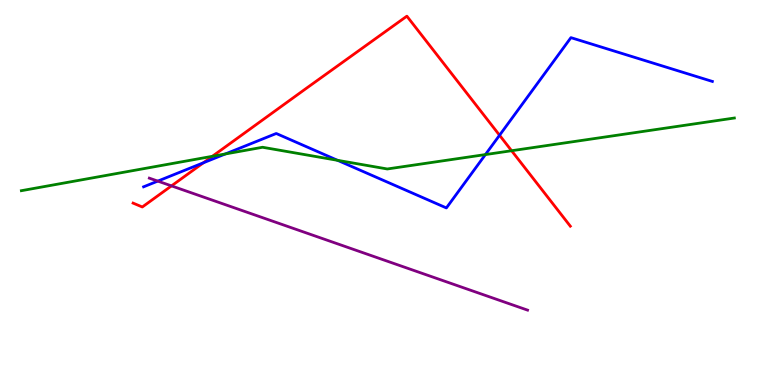[{'lines': ['blue', 'red'], 'intersections': [{'x': 2.63, 'y': 5.77}, {'x': 6.45, 'y': 6.49}]}, {'lines': ['green', 'red'], 'intersections': [{'x': 2.74, 'y': 5.94}, {'x': 6.6, 'y': 6.09}]}, {'lines': ['purple', 'red'], 'intersections': [{'x': 2.21, 'y': 5.17}]}, {'lines': ['blue', 'green'], 'intersections': [{'x': 2.91, 'y': 6.0}, {'x': 4.36, 'y': 5.84}, {'x': 6.26, 'y': 5.99}]}, {'lines': ['blue', 'purple'], 'intersections': [{'x': 2.04, 'y': 5.3}]}, {'lines': ['green', 'purple'], 'intersections': []}]